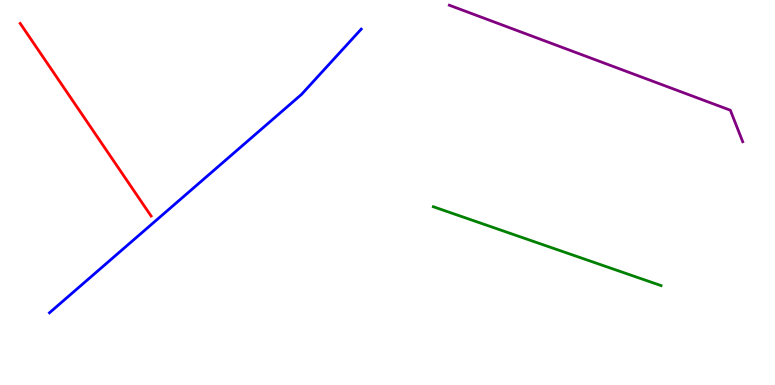[{'lines': ['blue', 'red'], 'intersections': []}, {'lines': ['green', 'red'], 'intersections': []}, {'lines': ['purple', 'red'], 'intersections': []}, {'lines': ['blue', 'green'], 'intersections': []}, {'lines': ['blue', 'purple'], 'intersections': []}, {'lines': ['green', 'purple'], 'intersections': []}]